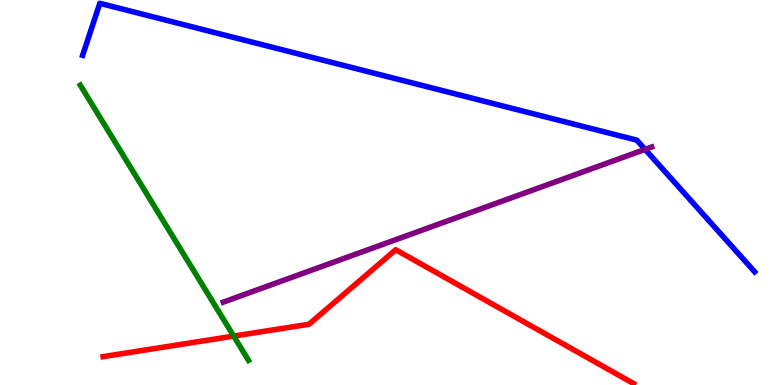[{'lines': ['blue', 'red'], 'intersections': []}, {'lines': ['green', 'red'], 'intersections': [{'x': 3.02, 'y': 1.27}]}, {'lines': ['purple', 'red'], 'intersections': []}, {'lines': ['blue', 'green'], 'intersections': []}, {'lines': ['blue', 'purple'], 'intersections': [{'x': 8.32, 'y': 6.12}]}, {'lines': ['green', 'purple'], 'intersections': []}]